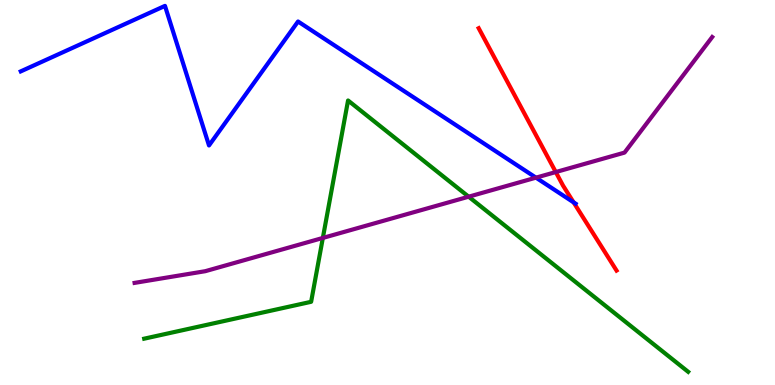[{'lines': ['blue', 'red'], 'intersections': [{'x': 7.4, 'y': 4.74}]}, {'lines': ['green', 'red'], 'intersections': []}, {'lines': ['purple', 'red'], 'intersections': [{'x': 7.17, 'y': 5.53}]}, {'lines': ['blue', 'green'], 'intersections': []}, {'lines': ['blue', 'purple'], 'intersections': [{'x': 6.92, 'y': 5.39}]}, {'lines': ['green', 'purple'], 'intersections': [{'x': 4.17, 'y': 3.82}, {'x': 6.05, 'y': 4.89}]}]